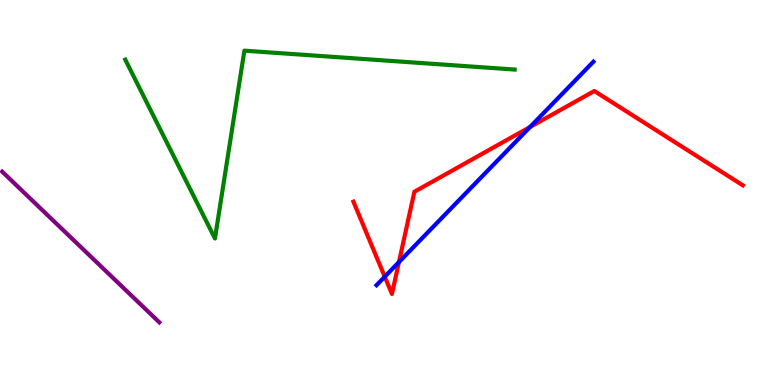[{'lines': ['blue', 'red'], 'intersections': [{'x': 4.96, 'y': 2.81}, {'x': 5.15, 'y': 3.19}, {'x': 6.84, 'y': 6.7}]}, {'lines': ['green', 'red'], 'intersections': []}, {'lines': ['purple', 'red'], 'intersections': []}, {'lines': ['blue', 'green'], 'intersections': []}, {'lines': ['blue', 'purple'], 'intersections': []}, {'lines': ['green', 'purple'], 'intersections': []}]